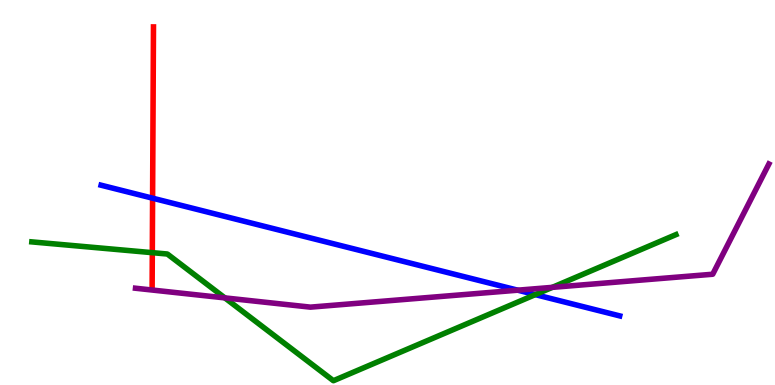[{'lines': ['blue', 'red'], 'intersections': [{'x': 1.97, 'y': 4.85}]}, {'lines': ['green', 'red'], 'intersections': [{'x': 1.97, 'y': 3.44}]}, {'lines': ['purple', 'red'], 'intersections': []}, {'lines': ['blue', 'green'], 'intersections': [{'x': 6.91, 'y': 2.35}]}, {'lines': ['blue', 'purple'], 'intersections': [{'x': 6.68, 'y': 2.46}]}, {'lines': ['green', 'purple'], 'intersections': [{'x': 2.9, 'y': 2.26}, {'x': 7.13, 'y': 2.54}]}]